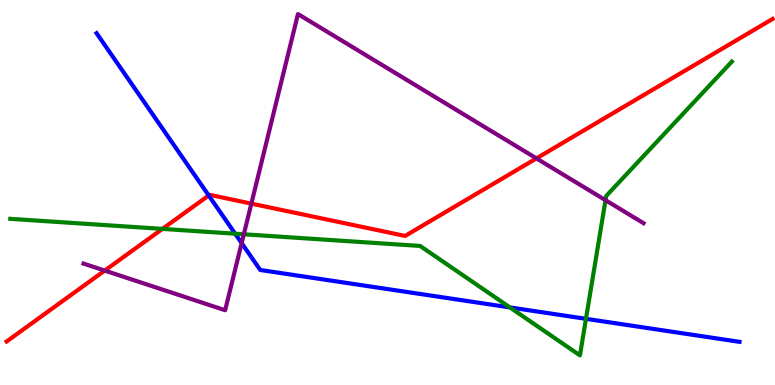[{'lines': ['blue', 'red'], 'intersections': [{'x': 2.69, 'y': 4.92}]}, {'lines': ['green', 'red'], 'intersections': [{'x': 2.1, 'y': 4.05}]}, {'lines': ['purple', 'red'], 'intersections': [{'x': 1.35, 'y': 2.97}, {'x': 3.24, 'y': 4.71}, {'x': 6.92, 'y': 5.89}]}, {'lines': ['blue', 'green'], 'intersections': [{'x': 3.03, 'y': 3.93}, {'x': 6.58, 'y': 2.02}, {'x': 7.56, 'y': 1.72}]}, {'lines': ['blue', 'purple'], 'intersections': [{'x': 3.12, 'y': 3.69}]}, {'lines': ['green', 'purple'], 'intersections': [{'x': 3.15, 'y': 3.91}, {'x': 7.81, 'y': 4.8}]}]